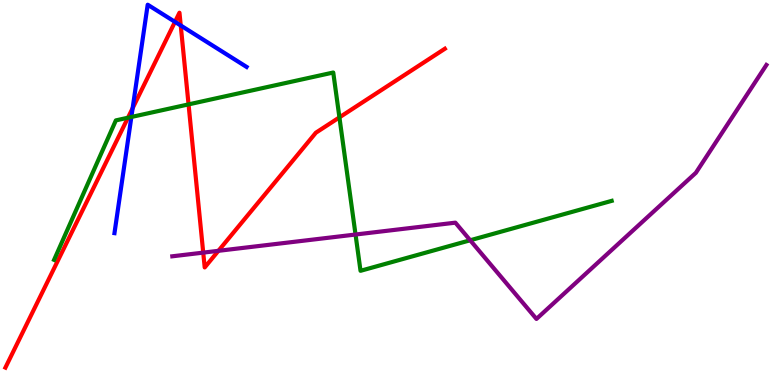[{'lines': ['blue', 'red'], 'intersections': [{'x': 1.71, 'y': 7.19}, {'x': 2.26, 'y': 9.43}, {'x': 2.33, 'y': 9.34}]}, {'lines': ['green', 'red'], 'intersections': [{'x': 1.65, 'y': 6.94}, {'x': 2.43, 'y': 7.29}, {'x': 4.38, 'y': 6.95}]}, {'lines': ['purple', 'red'], 'intersections': [{'x': 2.62, 'y': 3.44}, {'x': 2.82, 'y': 3.49}]}, {'lines': ['blue', 'green'], 'intersections': [{'x': 1.7, 'y': 6.96}]}, {'lines': ['blue', 'purple'], 'intersections': []}, {'lines': ['green', 'purple'], 'intersections': [{'x': 4.59, 'y': 3.91}, {'x': 6.07, 'y': 3.76}]}]